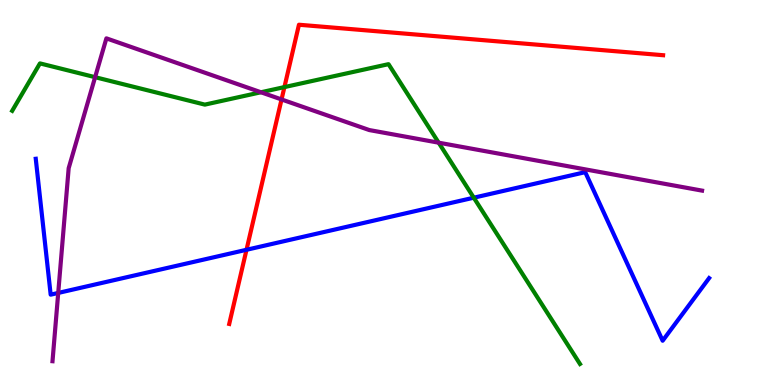[{'lines': ['blue', 'red'], 'intersections': [{'x': 3.18, 'y': 3.51}]}, {'lines': ['green', 'red'], 'intersections': [{'x': 3.67, 'y': 7.74}]}, {'lines': ['purple', 'red'], 'intersections': [{'x': 3.63, 'y': 7.42}]}, {'lines': ['blue', 'green'], 'intersections': [{'x': 6.11, 'y': 4.87}]}, {'lines': ['blue', 'purple'], 'intersections': [{'x': 0.751, 'y': 2.39}]}, {'lines': ['green', 'purple'], 'intersections': [{'x': 1.23, 'y': 8.0}, {'x': 3.37, 'y': 7.6}, {'x': 5.66, 'y': 6.29}]}]